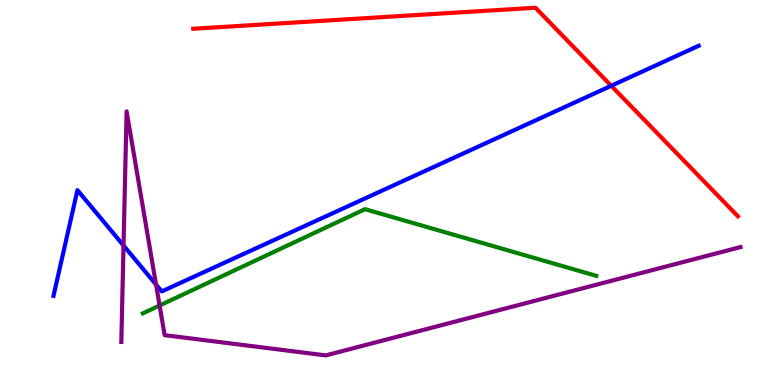[{'lines': ['blue', 'red'], 'intersections': [{'x': 7.89, 'y': 7.77}]}, {'lines': ['green', 'red'], 'intersections': []}, {'lines': ['purple', 'red'], 'intersections': []}, {'lines': ['blue', 'green'], 'intersections': []}, {'lines': ['blue', 'purple'], 'intersections': [{'x': 1.59, 'y': 3.62}, {'x': 2.01, 'y': 2.61}]}, {'lines': ['green', 'purple'], 'intersections': [{'x': 2.06, 'y': 2.07}]}]